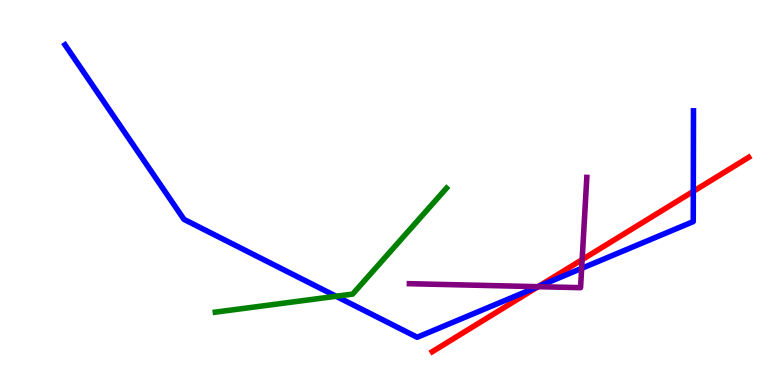[{'lines': ['blue', 'red'], 'intersections': [{'x': 6.95, 'y': 2.56}, {'x': 8.95, 'y': 5.03}]}, {'lines': ['green', 'red'], 'intersections': []}, {'lines': ['purple', 'red'], 'intersections': [{'x': 6.94, 'y': 2.55}, {'x': 7.51, 'y': 3.26}]}, {'lines': ['blue', 'green'], 'intersections': [{'x': 4.34, 'y': 2.3}]}, {'lines': ['blue', 'purple'], 'intersections': [{'x': 6.94, 'y': 2.55}, {'x': 7.51, 'y': 3.03}]}, {'lines': ['green', 'purple'], 'intersections': []}]